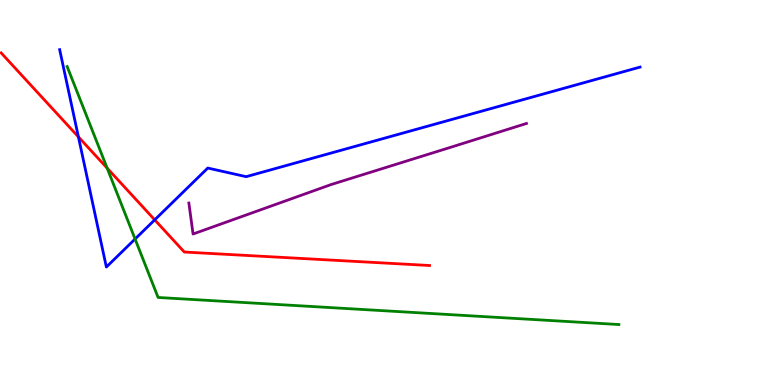[{'lines': ['blue', 'red'], 'intersections': [{'x': 1.01, 'y': 6.44}, {'x': 2.0, 'y': 4.29}]}, {'lines': ['green', 'red'], 'intersections': [{'x': 1.38, 'y': 5.63}]}, {'lines': ['purple', 'red'], 'intersections': []}, {'lines': ['blue', 'green'], 'intersections': [{'x': 1.74, 'y': 3.79}]}, {'lines': ['blue', 'purple'], 'intersections': []}, {'lines': ['green', 'purple'], 'intersections': []}]